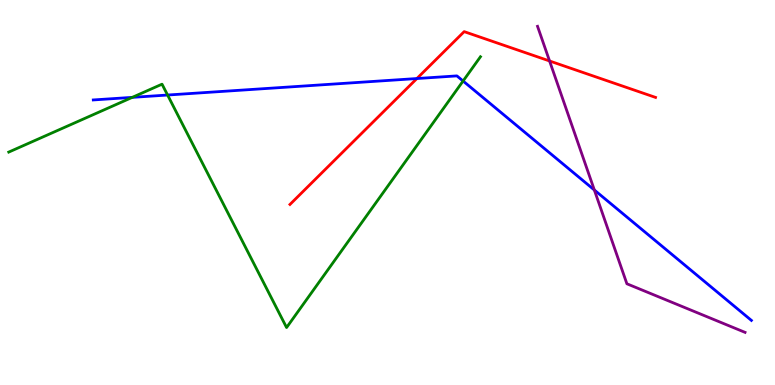[{'lines': ['blue', 'red'], 'intersections': [{'x': 5.38, 'y': 7.96}]}, {'lines': ['green', 'red'], 'intersections': []}, {'lines': ['purple', 'red'], 'intersections': [{'x': 7.09, 'y': 8.42}]}, {'lines': ['blue', 'green'], 'intersections': [{'x': 1.71, 'y': 7.47}, {'x': 2.16, 'y': 7.53}, {'x': 5.98, 'y': 7.9}]}, {'lines': ['blue', 'purple'], 'intersections': [{'x': 7.67, 'y': 5.06}]}, {'lines': ['green', 'purple'], 'intersections': []}]